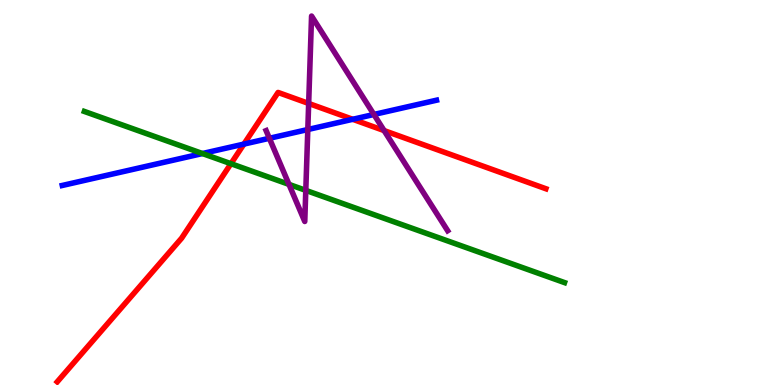[{'lines': ['blue', 'red'], 'intersections': [{'x': 3.15, 'y': 6.26}, {'x': 4.55, 'y': 6.9}]}, {'lines': ['green', 'red'], 'intersections': [{'x': 2.98, 'y': 5.75}]}, {'lines': ['purple', 'red'], 'intersections': [{'x': 3.98, 'y': 7.31}, {'x': 4.96, 'y': 6.61}]}, {'lines': ['blue', 'green'], 'intersections': [{'x': 2.61, 'y': 6.01}]}, {'lines': ['blue', 'purple'], 'intersections': [{'x': 3.48, 'y': 6.41}, {'x': 3.97, 'y': 6.64}, {'x': 4.82, 'y': 7.03}]}, {'lines': ['green', 'purple'], 'intersections': [{'x': 3.73, 'y': 5.21}, {'x': 3.95, 'y': 5.06}]}]